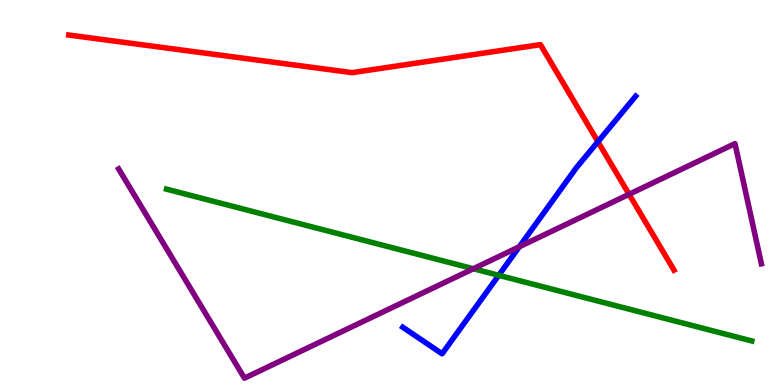[{'lines': ['blue', 'red'], 'intersections': [{'x': 7.72, 'y': 6.32}]}, {'lines': ['green', 'red'], 'intersections': []}, {'lines': ['purple', 'red'], 'intersections': [{'x': 8.12, 'y': 4.95}]}, {'lines': ['blue', 'green'], 'intersections': [{'x': 6.44, 'y': 2.85}]}, {'lines': ['blue', 'purple'], 'intersections': [{'x': 6.7, 'y': 3.59}]}, {'lines': ['green', 'purple'], 'intersections': [{'x': 6.11, 'y': 3.02}]}]